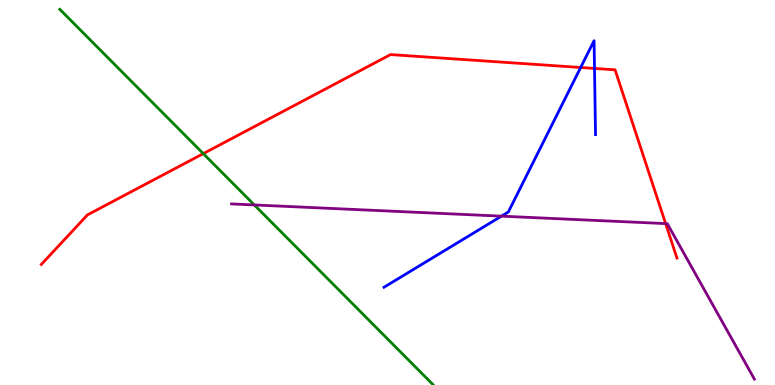[{'lines': ['blue', 'red'], 'intersections': [{'x': 7.49, 'y': 8.25}, {'x': 7.67, 'y': 8.22}]}, {'lines': ['green', 'red'], 'intersections': [{'x': 2.62, 'y': 6.01}]}, {'lines': ['purple', 'red'], 'intersections': [{'x': 8.59, 'y': 4.19}]}, {'lines': ['blue', 'green'], 'intersections': []}, {'lines': ['blue', 'purple'], 'intersections': [{'x': 6.47, 'y': 4.39}]}, {'lines': ['green', 'purple'], 'intersections': [{'x': 3.28, 'y': 4.68}]}]